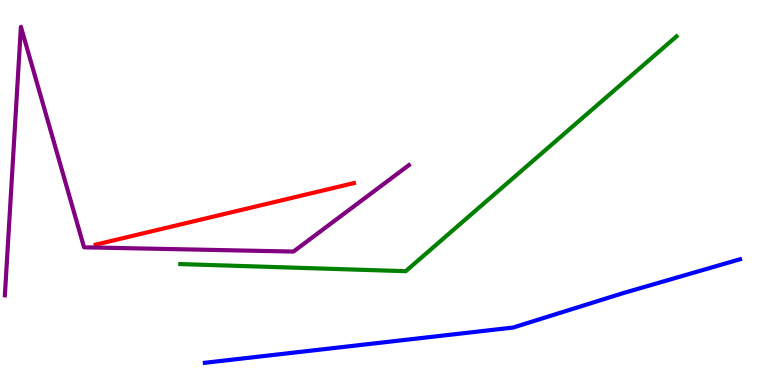[{'lines': ['blue', 'red'], 'intersections': []}, {'lines': ['green', 'red'], 'intersections': []}, {'lines': ['purple', 'red'], 'intersections': []}, {'lines': ['blue', 'green'], 'intersections': []}, {'lines': ['blue', 'purple'], 'intersections': []}, {'lines': ['green', 'purple'], 'intersections': []}]